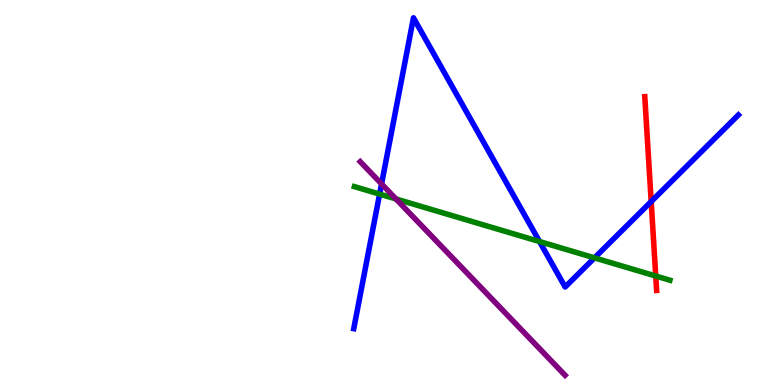[{'lines': ['blue', 'red'], 'intersections': [{'x': 8.4, 'y': 4.76}]}, {'lines': ['green', 'red'], 'intersections': [{'x': 8.46, 'y': 2.83}]}, {'lines': ['purple', 'red'], 'intersections': []}, {'lines': ['blue', 'green'], 'intersections': [{'x': 4.9, 'y': 4.96}, {'x': 6.96, 'y': 3.73}, {'x': 7.67, 'y': 3.3}]}, {'lines': ['blue', 'purple'], 'intersections': [{'x': 4.92, 'y': 5.22}]}, {'lines': ['green', 'purple'], 'intersections': [{'x': 5.11, 'y': 4.83}]}]